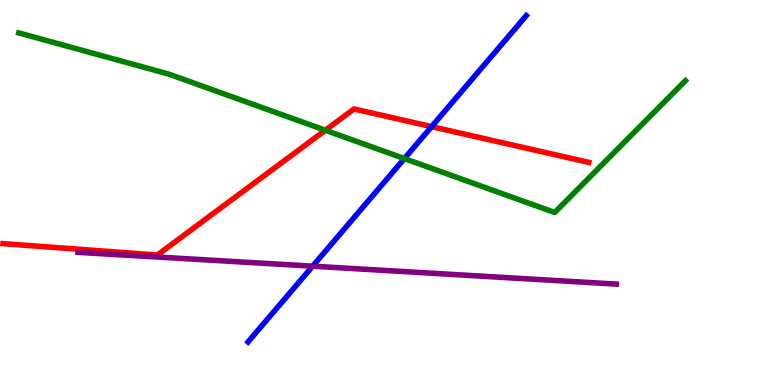[{'lines': ['blue', 'red'], 'intersections': [{'x': 5.57, 'y': 6.71}]}, {'lines': ['green', 'red'], 'intersections': [{'x': 4.2, 'y': 6.62}]}, {'lines': ['purple', 'red'], 'intersections': []}, {'lines': ['blue', 'green'], 'intersections': [{'x': 5.22, 'y': 5.88}]}, {'lines': ['blue', 'purple'], 'intersections': [{'x': 4.03, 'y': 3.09}]}, {'lines': ['green', 'purple'], 'intersections': []}]